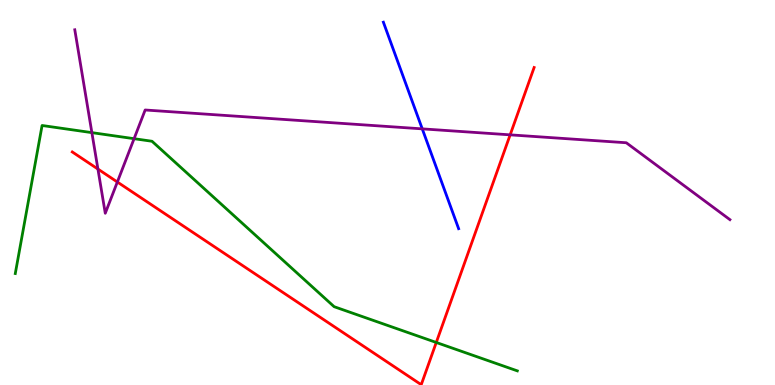[{'lines': ['blue', 'red'], 'intersections': []}, {'lines': ['green', 'red'], 'intersections': [{'x': 5.63, 'y': 1.1}]}, {'lines': ['purple', 'red'], 'intersections': [{'x': 1.26, 'y': 5.61}, {'x': 1.51, 'y': 5.27}, {'x': 6.58, 'y': 6.5}]}, {'lines': ['blue', 'green'], 'intersections': []}, {'lines': ['blue', 'purple'], 'intersections': [{'x': 5.45, 'y': 6.65}]}, {'lines': ['green', 'purple'], 'intersections': [{'x': 1.19, 'y': 6.55}, {'x': 1.73, 'y': 6.4}]}]